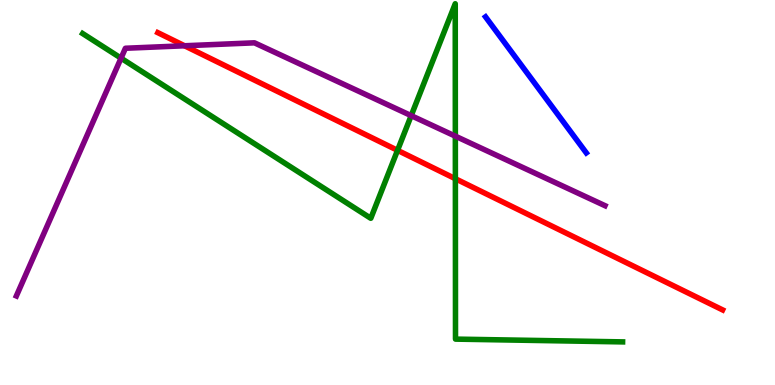[{'lines': ['blue', 'red'], 'intersections': []}, {'lines': ['green', 'red'], 'intersections': [{'x': 5.13, 'y': 6.1}, {'x': 5.88, 'y': 5.36}]}, {'lines': ['purple', 'red'], 'intersections': [{'x': 2.38, 'y': 8.81}]}, {'lines': ['blue', 'green'], 'intersections': []}, {'lines': ['blue', 'purple'], 'intersections': []}, {'lines': ['green', 'purple'], 'intersections': [{'x': 1.56, 'y': 8.49}, {'x': 5.31, 'y': 7.0}, {'x': 5.88, 'y': 6.46}]}]